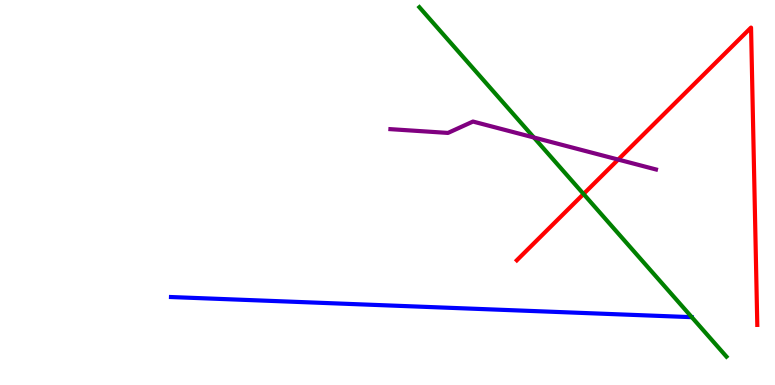[{'lines': ['blue', 'red'], 'intersections': []}, {'lines': ['green', 'red'], 'intersections': [{'x': 7.53, 'y': 4.96}]}, {'lines': ['purple', 'red'], 'intersections': [{'x': 7.98, 'y': 5.86}]}, {'lines': ['blue', 'green'], 'intersections': []}, {'lines': ['blue', 'purple'], 'intersections': []}, {'lines': ['green', 'purple'], 'intersections': [{'x': 6.89, 'y': 6.43}]}]